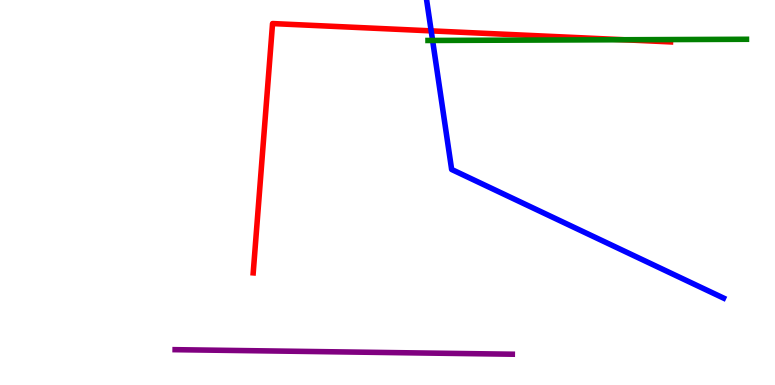[{'lines': ['blue', 'red'], 'intersections': [{'x': 5.56, 'y': 9.2}]}, {'lines': ['green', 'red'], 'intersections': [{'x': 8.05, 'y': 8.97}]}, {'lines': ['purple', 'red'], 'intersections': []}, {'lines': ['blue', 'green'], 'intersections': [{'x': 5.58, 'y': 8.95}]}, {'lines': ['blue', 'purple'], 'intersections': []}, {'lines': ['green', 'purple'], 'intersections': []}]